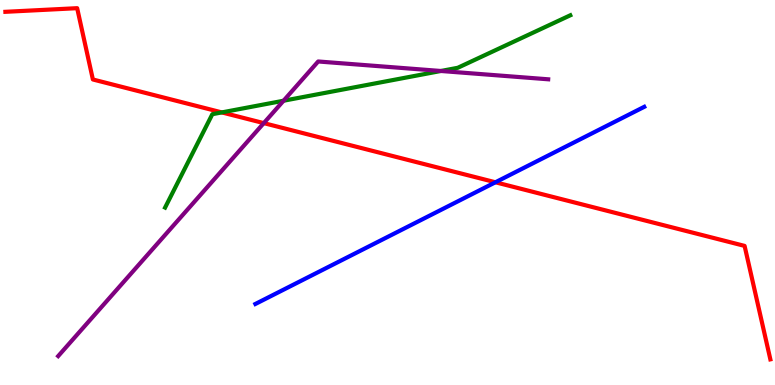[{'lines': ['blue', 'red'], 'intersections': [{'x': 6.39, 'y': 5.27}]}, {'lines': ['green', 'red'], 'intersections': [{'x': 2.86, 'y': 7.08}]}, {'lines': ['purple', 'red'], 'intersections': [{'x': 3.4, 'y': 6.8}]}, {'lines': ['blue', 'green'], 'intersections': []}, {'lines': ['blue', 'purple'], 'intersections': []}, {'lines': ['green', 'purple'], 'intersections': [{'x': 3.66, 'y': 7.38}, {'x': 5.69, 'y': 8.16}]}]